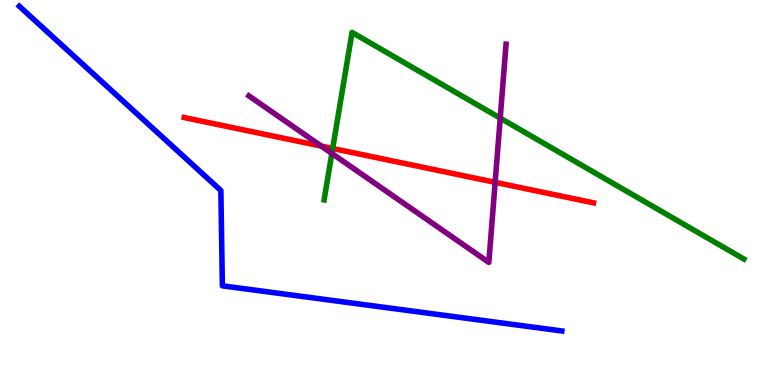[{'lines': ['blue', 'red'], 'intersections': []}, {'lines': ['green', 'red'], 'intersections': [{'x': 4.29, 'y': 6.14}]}, {'lines': ['purple', 'red'], 'intersections': [{'x': 4.15, 'y': 6.21}, {'x': 6.39, 'y': 5.26}]}, {'lines': ['blue', 'green'], 'intersections': []}, {'lines': ['blue', 'purple'], 'intersections': []}, {'lines': ['green', 'purple'], 'intersections': [{'x': 4.28, 'y': 6.01}, {'x': 6.45, 'y': 6.93}]}]